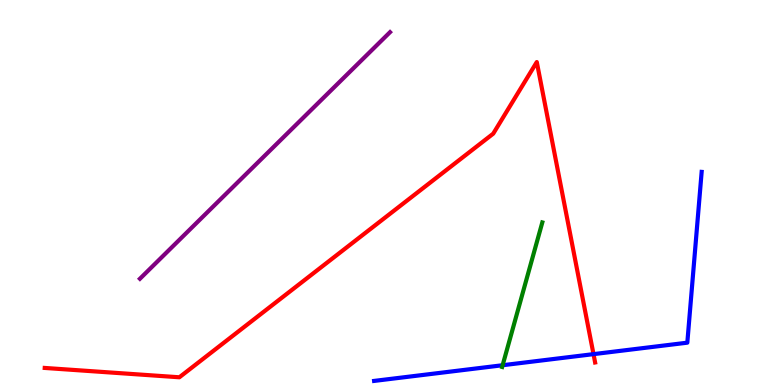[{'lines': ['blue', 'red'], 'intersections': [{'x': 7.66, 'y': 0.802}]}, {'lines': ['green', 'red'], 'intersections': []}, {'lines': ['purple', 'red'], 'intersections': []}, {'lines': ['blue', 'green'], 'intersections': [{'x': 6.49, 'y': 0.514}]}, {'lines': ['blue', 'purple'], 'intersections': []}, {'lines': ['green', 'purple'], 'intersections': []}]